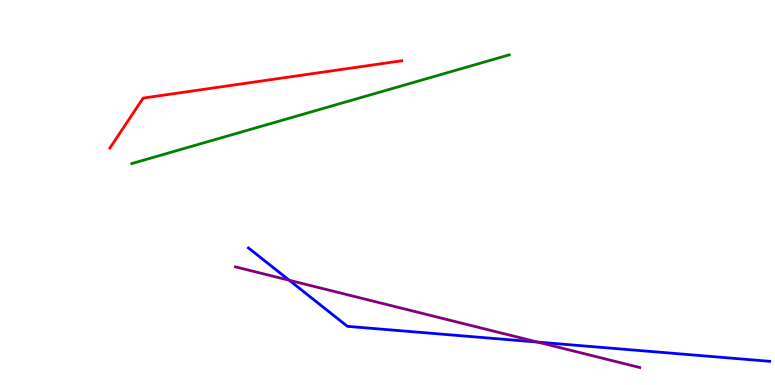[{'lines': ['blue', 'red'], 'intersections': []}, {'lines': ['green', 'red'], 'intersections': []}, {'lines': ['purple', 'red'], 'intersections': []}, {'lines': ['blue', 'green'], 'intersections': []}, {'lines': ['blue', 'purple'], 'intersections': [{'x': 3.73, 'y': 2.72}, {'x': 6.94, 'y': 1.11}]}, {'lines': ['green', 'purple'], 'intersections': []}]